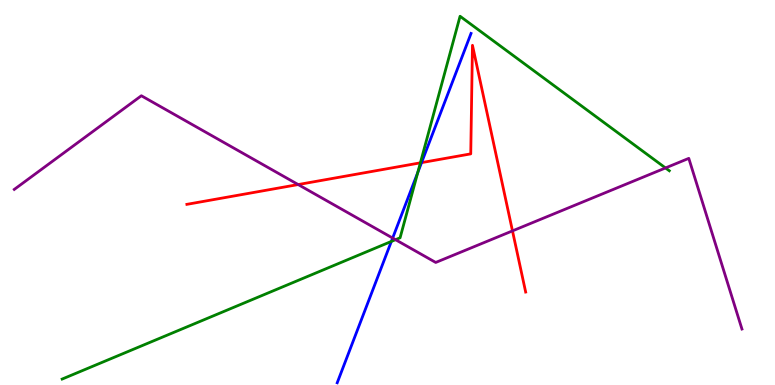[{'lines': ['blue', 'red'], 'intersections': [{'x': 5.44, 'y': 5.78}]}, {'lines': ['green', 'red'], 'intersections': [{'x': 5.42, 'y': 5.77}]}, {'lines': ['purple', 'red'], 'intersections': [{'x': 3.85, 'y': 5.21}, {'x': 6.61, 'y': 4.0}]}, {'lines': ['blue', 'green'], 'intersections': [{'x': 5.05, 'y': 3.73}, {'x': 5.39, 'y': 5.52}]}, {'lines': ['blue', 'purple'], 'intersections': [{'x': 5.07, 'y': 3.82}]}, {'lines': ['green', 'purple'], 'intersections': [{'x': 5.1, 'y': 3.77}, {'x': 8.59, 'y': 5.64}]}]